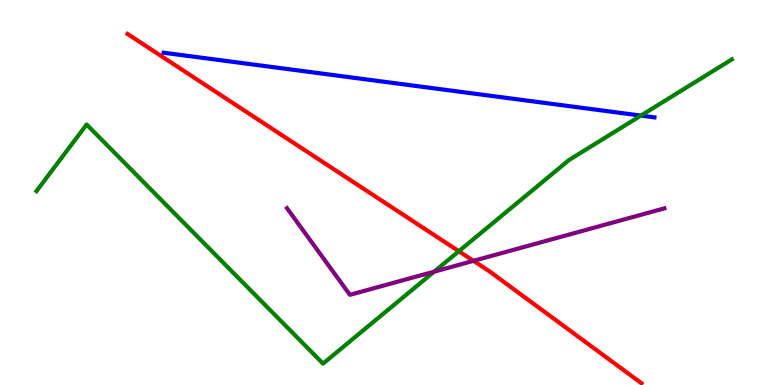[{'lines': ['blue', 'red'], 'intersections': []}, {'lines': ['green', 'red'], 'intersections': [{'x': 5.92, 'y': 3.47}]}, {'lines': ['purple', 'red'], 'intersections': [{'x': 6.11, 'y': 3.22}]}, {'lines': ['blue', 'green'], 'intersections': [{'x': 8.27, 'y': 7.0}]}, {'lines': ['blue', 'purple'], 'intersections': []}, {'lines': ['green', 'purple'], 'intersections': [{'x': 5.6, 'y': 2.94}]}]